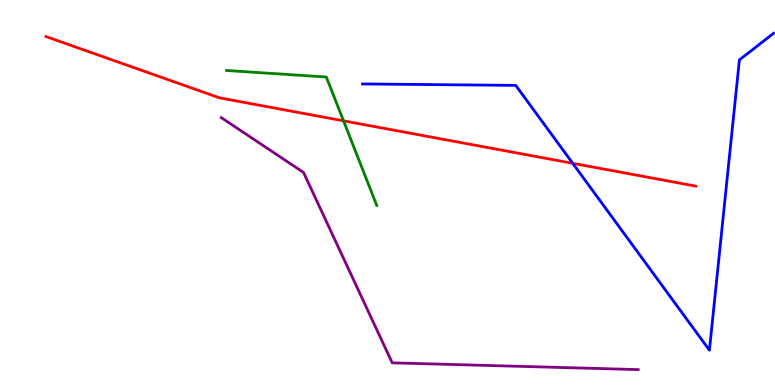[{'lines': ['blue', 'red'], 'intersections': [{'x': 7.39, 'y': 5.76}]}, {'lines': ['green', 'red'], 'intersections': [{'x': 4.43, 'y': 6.86}]}, {'lines': ['purple', 'red'], 'intersections': []}, {'lines': ['blue', 'green'], 'intersections': []}, {'lines': ['blue', 'purple'], 'intersections': []}, {'lines': ['green', 'purple'], 'intersections': []}]